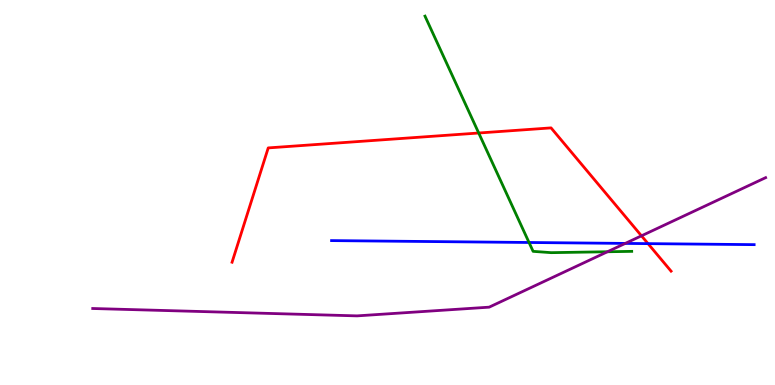[{'lines': ['blue', 'red'], 'intersections': [{'x': 8.36, 'y': 3.67}]}, {'lines': ['green', 'red'], 'intersections': [{'x': 6.18, 'y': 6.55}]}, {'lines': ['purple', 'red'], 'intersections': [{'x': 8.28, 'y': 3.87}]}, {'lines': ['blue', 'green'], 'intersections': [{'x': 6.83, 'y': 3.7}]}, {'lines': ['blue', 'purple'], 'intersections': [{'x': 8.07, 'y': 3.68}]}, {'lines': ['green', 'purple'], 'intersections': [{'x': 7.84, 'y': 3.46}]}]